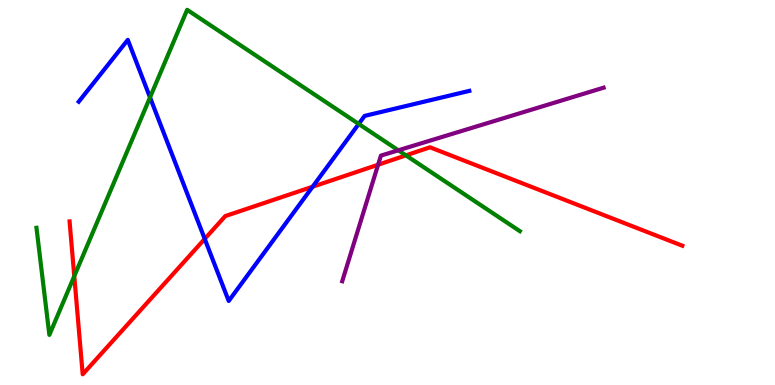[{'lines': ['blue', 'red'], 'intersections': [{'x': 2.64, 'y': 3.79}, {'x': 4.03, 'y': 5.15}]}, {'lines': ['green', 'red'], 'intersections': [{'x': 0.958, 'y': 2.83}, {'x': 5.24, 'y': 5.96}]}, {'lines': ['purple', 'red'], 'intersections': [{'x': 4.88, 'y': 5.72}]}, {'lines': ['blue', 'green'], 'intersections': [{'x': 1.94, 'y': 7.47}, {'x': 4.63, 'y': 6.78}]}, {'lines': ['blue', 'purple'], 'intersections': []}, {'lines': ['green', 'purple'], 'intersections': [{'x': 5.14, 'y': 6.1}]}]